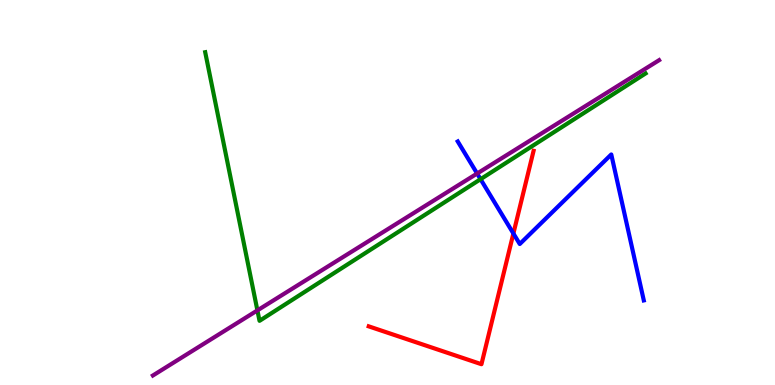[{'lines': ['blue', 'red'], 'intersections': [{'x': 6.62, 'y': 3.94}]}, {'lines': ['green', 'red'], 'intersections': []}, {'lines': ['purple', 'red'], 'intersections': []}, {'lines': ['blue', 'green'], 'intersections': [{'x': 6.2, 'y': 5.35}]}, {'lines': ['blue', 'purple'], 'intersections': [{'x': 6.16, 'y': 5.49}]}, {'lines': ['green', 'purple'], 'intersections': [{'x': 3.32, 'y': 1.94}]}]